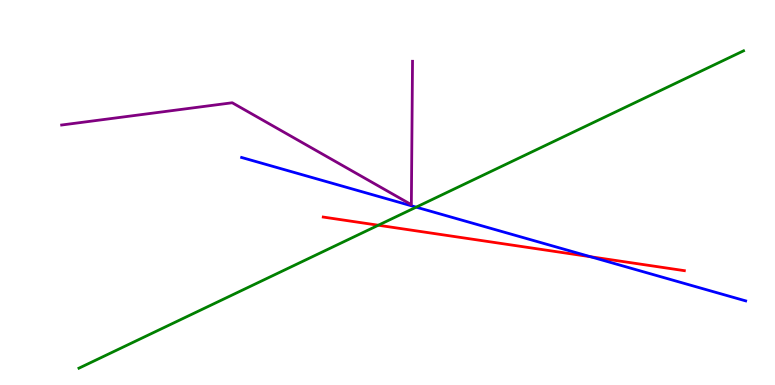[{'lines': ['blue', 'red'], 'intersections': [{'x': 7.62, 'y': 3.33}]}, {'lines': ['green', 'red'], 'intersections': [{'x': 4.88, 'y': 4.15}]}, {'lines': ['purple', 'red'], 'intersections': []}, {'lines': ['blue', 'green'], 'intersections': [{'x': 5.37, 'y': 4.62}]}, {'lines': ['blue', 'purple'], 'intersections': []}, {'lines': ['green', 'purple'], 'intersections': []}]